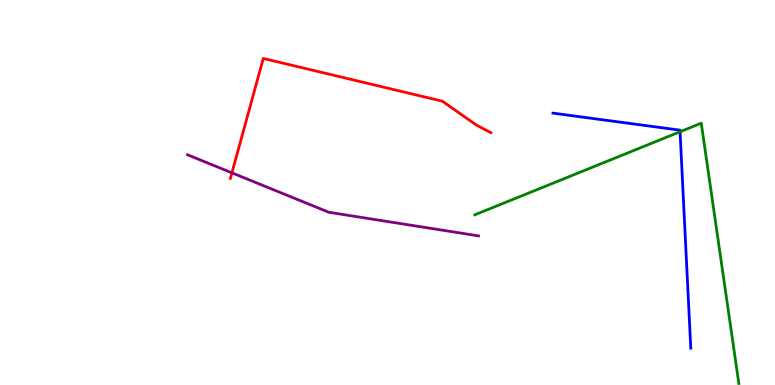[{'lines': ['blue', 'red'], 'intersections': []}, {'lines': ['green', 'red'], 'intersections': []}, {'lines': ['purple', 'red'], 'intersections': [{'x': 2.99, 'y': 5.51}]}, {'lines': ['blue', 'green'], 'intersections': [{'x': 8.78, 'y': 6.58}]}, {'lines': ['blue', 'purple'], 'intersections': []}, {'lines': ['green', 'purple'], 'intersections': []}]